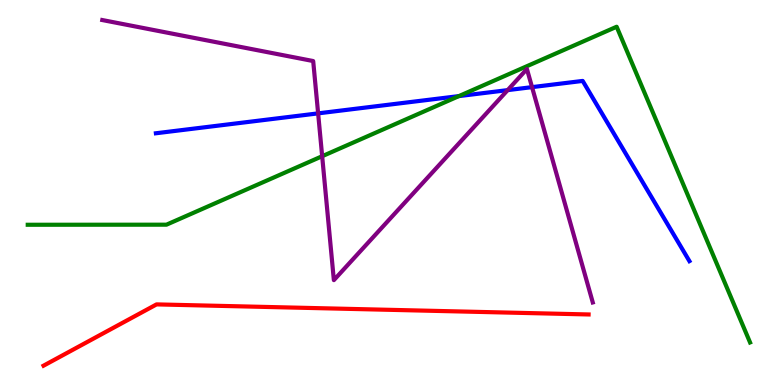[{'lines': ['blue', 'red'], 'intersections': []}, {'lines': ['green', 'red'], 'intersections': []}, {'lines': ['purple', 'red'], 'intersections': []}, {'lines': ['blue', 'green'], 'intersections': [{'x': 5.92, 'y': 7.5}]}, {'lines': ['blue', 'purple'], 'intersections': [{'x': 4.1, 'y': 7.06}, {'x': 6.55, 'y': 7.66}, {'x': 6.87, 'y': 7.74}]}, {'lines': ['green', 'purple'], 'intersections': [{'x': 4.16, 'y': 5.94}]}]